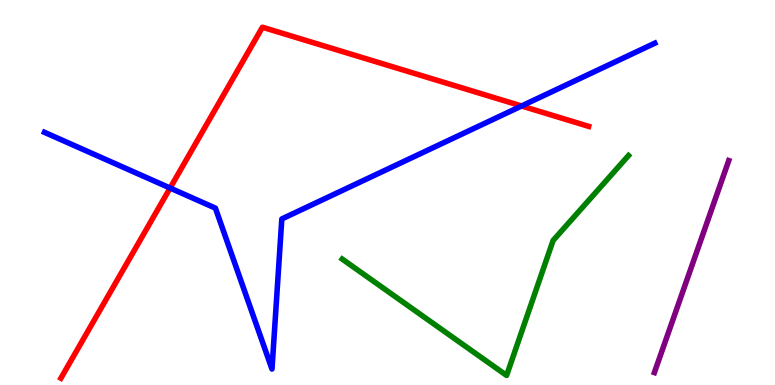[{'lines': ['blue', 'red'], 'intersections': [{'x': 2.19, 'y': 5.12}, {'x': 6.73, 'y': 7.25}]}, {'lines': ['green', 'red'], 'intersections': []}, {'lines': ['purple', 'red'], 'intersections': []}, {'lines': ['blue', 'green'], 'intersections': []}, {'lines': ['blue', 'purple'], 'intersections': []}, {'lines': ['green', 'purple'], 'intersections': []}]